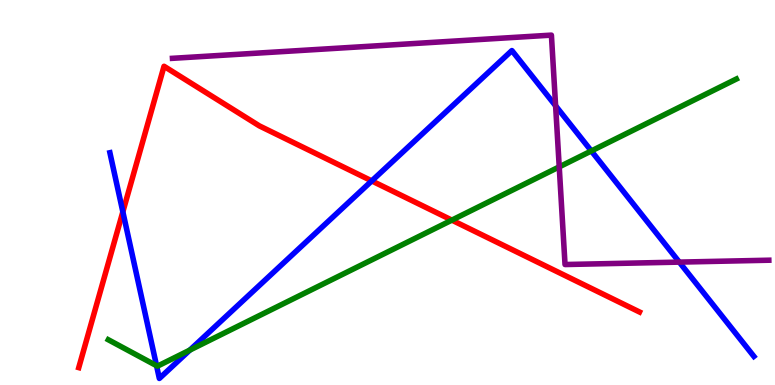[{'lines': ['blue', 'red'], 'intersections': [{'x': 1.59, 'y': 4.5}, {'x': 4.8, 'y': 5.3}]}, {'lines': ['green', 'red'], 'intersections': [{'x': 5.83, 'y': 4.28}]}, {'lines': ['purple', 'red'], 'intersections': []}, {'lines': ['blue', 'green'], 'intersections': [{'x': 2.02, 'y': 0.502}, {'x': 2.45, 'y': 0.907}, {'x': 7.63, 'y': 6.08}]}, {'lines': ['blue', 'purple'], 'intersections': [{'x': 7.17, 'y': 7.25}, {'x': 8.77, 'y': 3.19}]}, {'lines': ['green', 'purple'], 'intersections': [{'x': 7.22, 'y': 5.67}]}]